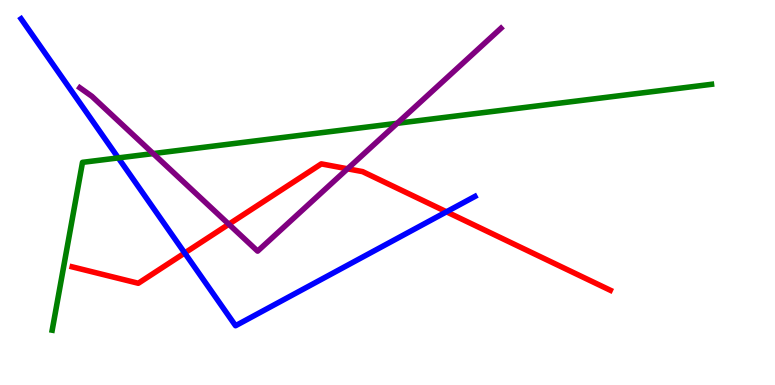[{'lines': ['blue', 'red'], 'intersections': [{'x': 2.38, 'y': 3.43}, {'x': 5.76, 'y': 4.5}]}, {'lines': ['green', 'red'], 'intersections': []}, {'lines': ['purple', 'red'], 'intersections': [{'x': 2.95, 'y': 4.18}, {'x': 4.48, 'y': 5.62}]}, {'lines': ['blue', 'green'], 'intersections': [{'x': 1.53, 'y': 5.9}]}, {'lines': ['blue', 'purple'], 'intersections': []}, {'lines': ['green', 'purple'], 'intersections': [{'x': 1.98, 'y': 6.01}, {'x': 5.13, 'y': 6.8}]}]